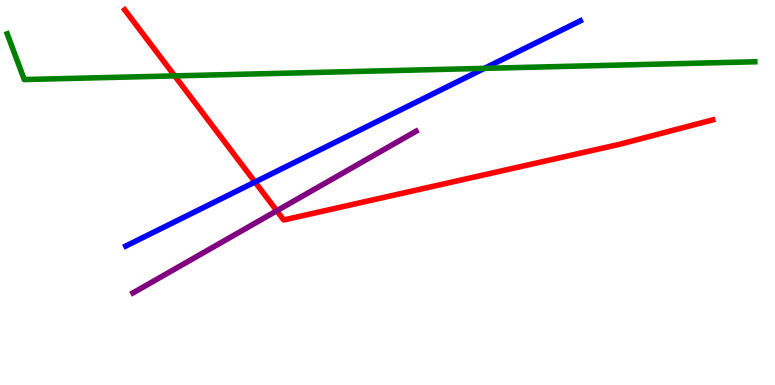[{'lines': ['blue', 'red'], 'intersections': [{'x': 3.29, 'y': 5.27}]}, {'lines': ['green', 'red'], 'intersections': [{'x': 2.25, 'y': 8.03}]}, {'lines': ['purple', 'red'], 'intersections': [{'x': 3.57, 'y': 4.53}]}, {'lines': ['blue', 'green'], 'intersections': [{'x': 6.25, 'y': 8.22}]}, {'lines': ['blue', 'purple'], 'intersections': []}, {'lines': ['green', 'purple'], 'intersections': []}]